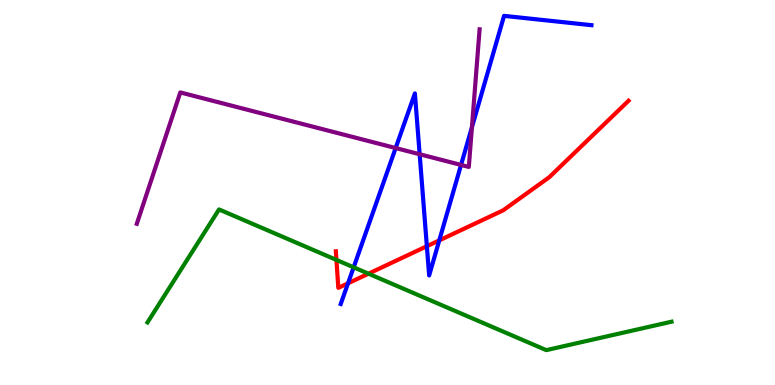[{'lines': ['blue', 'red'], 'intersections': [{'x': 4.49, 'y': 2.64}, {'x': 5.51, 'y': 3.6}, {'x': 5.67, 'y': 3.76}]}, {'lines': ['green', 'red'], 'intersections': [{'x': 4.34, 'y': 3.25}, {'x': 4.75, 'y': 2.89}]}, {'lines': ['purple', 'red'], 'intersections': []}, {'lines': ['blue', 'green'], 'intersections': [{'x': 4.56, 'y': 3.06}]}, {'lines': ['blue', 'purple'], 'intersections': [{'x': 5.11, 'y': 6.15}, {'x': 5.41, 'y': 5.99}, {'x': 5.95, 'y': 5.72}, {'x': 6.09, 'y': 6.7}]}, {'lines': ['green', 'purple'], 'intersections': []}]